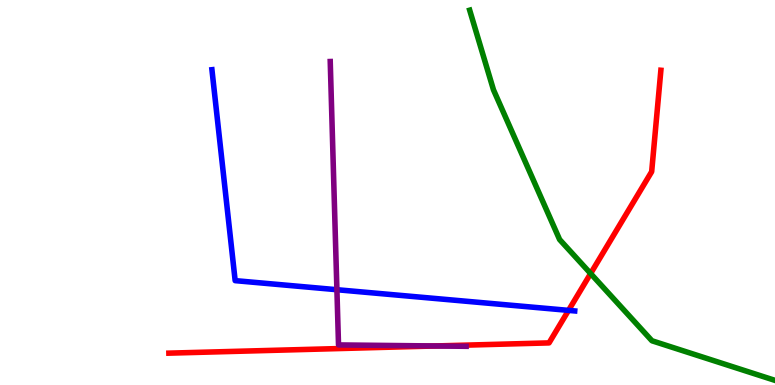[{'lines': ['blue', 'red'], 'intersections': [{'x': 7.34, 'y': 1.94}]}, {'lines': ['green', 'red'], 'intersections': [{'x': 7.62, 'y': 2.9}]}, {'lines': ['purple', 'red'], 'intersections': [{'x': 5.61, 'y': 1.01}]}, {'lines': ['blue', 'green'], 'intersections': []}, {'lines': ['blue', 'purple'], 'intersections': [{'x': 4.35, 'y': 2.47}]}, {'lines': ['green', 'purple'], 'intersections': []}]